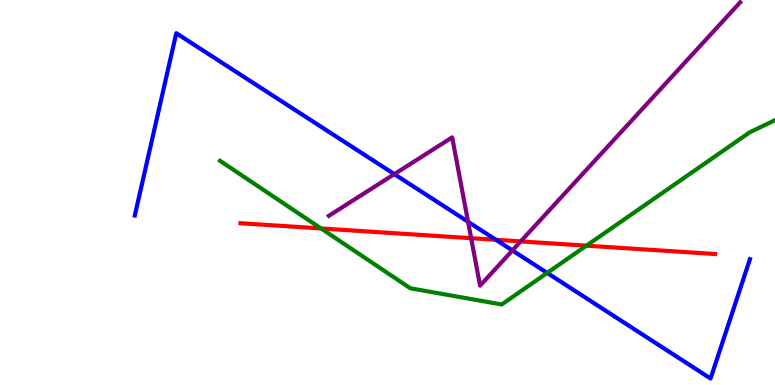[{'lines': ['blue', 'red'], 'intersections': [{'x': 6.4, 'y': 3.77}]}, {'lines': ['green', 'red'], 'intersections': [{'x': 4.14, 'y': 4.07}, {'x': 7.57, 'y': 3.62}]}, {'lines': ['purple', 'red'], 'intersections': [{'x': 6.08, 'y': 3.81}, {'x': 6.72, 'y': 3.73}]}, {'lines': ['blue', 'green'], 'intersections': [{'x': 7.06, 'y': 2.91}]}, {'lines': ['blue', 'purple'], 'intersections': [{'x': 5.09, 'y': 5.48}, {'x': 6.04, 'y': 4.24}, {'x': 6.61, 'y': 3.5}]}, {'lines': ['green', 'purple'], 'intersections': []}]